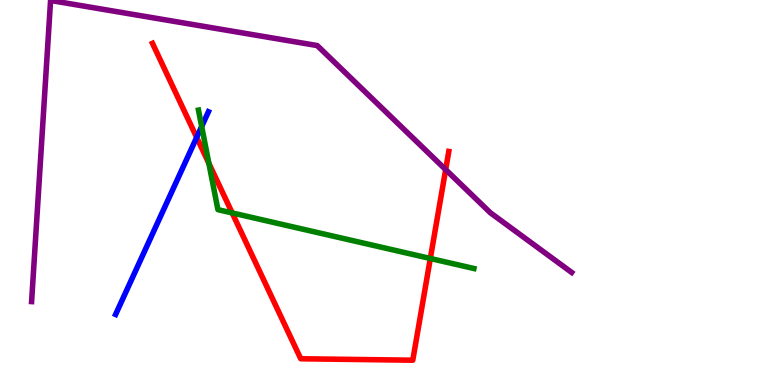[{'lines': ['blue', 'red'], 'intersections': [{'x': 2.54, 'y': 6.43}]}, {'lines': ['green', 'red'], 'intersections': [{'x': 2.7, 'y': 5.76}, {'x': 3.0, 'y': 4.47}, {'x': 5.55, 'y': 3.29}]}, {'lines': ['purple', 'red'], 'intersections': [{'x': 5.75, 'y': 5.59}]}, {'lines': ['blue', 'green'], 'intersections': [{'x': 2.6, 'y': 6.71}]}, {'lines': ['blue', 'purple'], 'intersections': []}, {'lines': ['green', 'purple'], 'intersections': []}]